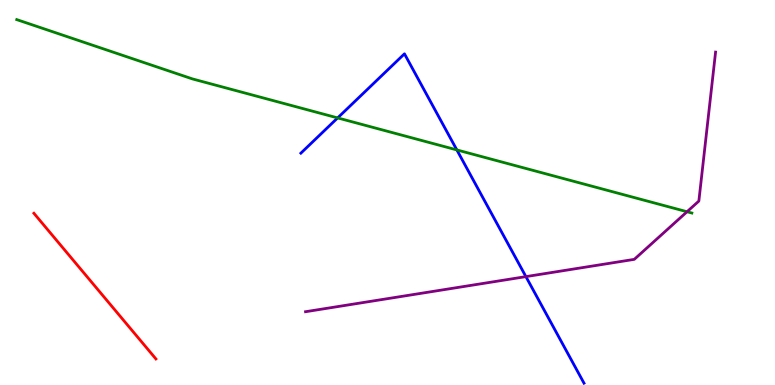[{'lines': ['blue', 'red'], 'intersections': []}, {'lines': ['green', 'red'], 'intersections': []}, {'lines': ['purple', 'red'], 'intersections': []}, {'lines': ['blue', 'green'], 'intersections': [{'x': 4.36, 'y': 6.94}, {'x': 5.89, 'y': 6.11}]}, {'lines': ['blue', 'purple'], 'intersections': [{'x': 6.79, 'y': 2.82}]}, {'lines': ['green', 'purple'], 'intersections': [{'x': 8.86, 'y': 4.5}]}]